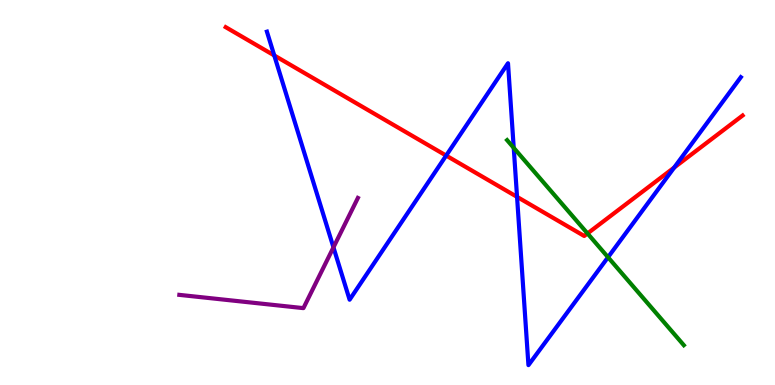[{'lines': ['blue', 'red'], 'intersections': [{'x': 3.54, 'y': 8.56}, {'x': 5.76, 'y': 5.96}, {'x': 6.67, 'y': 4.89}, {'x': 8.7, 'y': 5.65}]}, {'lines': ['green', 'red'], 'intersections': [{'x': 7.58, 'y': 3.94}]}, {'lines': ['purple', 'red'], 'intersections': []}, {'lines': ['blue', 'green'], 'intersections': [{'x': 6.63, 'y': 6.16}, {'x': 7.85, 'y': 3.32}]}, {'lines': ['blue', 'purple'], 'intersections': [{'x': 4.3, 'y': 3.58}]}, {'lines': ['green', 'purple'], 'intersections': []}]